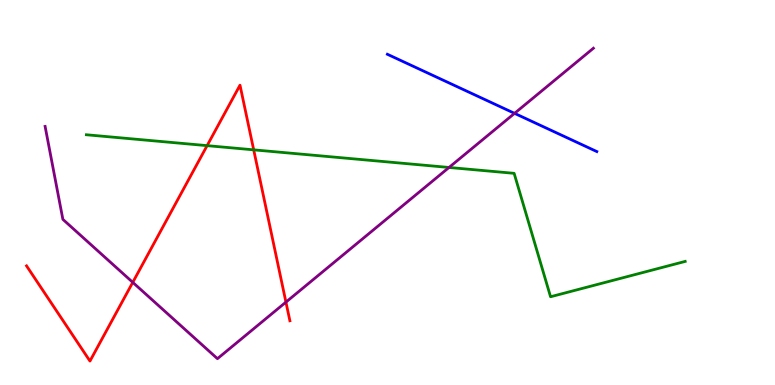[{'lines': ['blue', 'red'], 'intersections': []}, {'lines': ['green', 'red'], 'intersections': [{'x': 2.67, 'y': 6.22}, {'x': 3.27, 'y': 6.11}]}, {'lines': ['purple', 'red'], 'intersections': [{'x': 1.71, 'y': 2.67}, {'x': 3.69, 'y': 2.15}]}, {'lines': ['blue', 'green'], 'intersections': []}, {'lines': ['blue', 'purple'], 'intersections': [{'x': 6.64, 'y': 7.06}]}, {'lines': ['green', 'purple'], 'intersections': [{'x': 5.79, 'y': 5.65}]}]